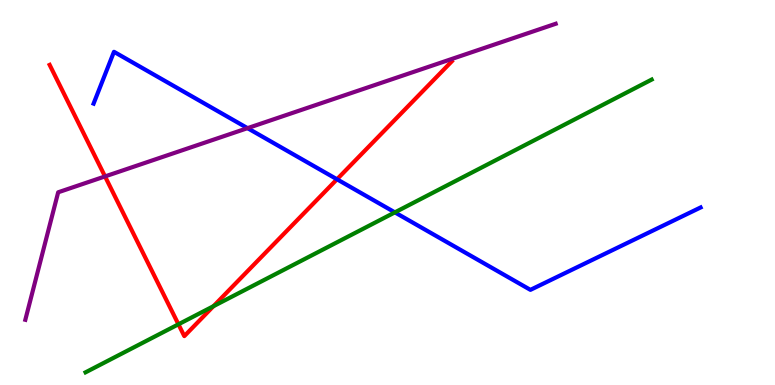[{'lines': ['blue', 'red'], 'intersections': [{'x': 4.35, 'y': 5.34}]}, {'lines': ['green', 'red'], 'intersections': [{'x': 2.3, 'y': 1.58}, {'x': 2.75, 'y': 2.05}]}, {'lines': ['purple', 'red'], 'intersections': [{'x': 1.36, 'y': 5.42}]}, {'lines': ['blue', 'green'], 'intersections': [{'x': 5.1, 'y': 4.48}]}, {'lines': ['blue', 'purple'], 'intersections': [{'x': 3.19, 'y': 6.67}]}, {'lines': ['green', 'purple'], 'intersections': []}]